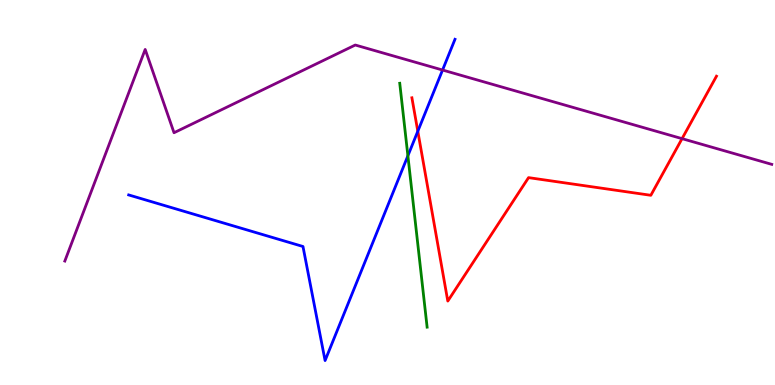[{'lines': ['blue', 'red'], 'intersections': [{'x': 5.39, 'y': 6.59}]}, {'lines': ['green', 'red'], 'intersections': []}, {'lines': ['purple', 'red'], 'intersections': [{'x': 8.8, 'y': 6.4}]}, {'lines': ['blue', 'green'], 'intersections': [{'x': 5.26, 'y': 5.95}]}, {'lines': ['blue', 'purple'], 'intersections': [{'x': 5.71, 'y': 8.18}]}, {'lines': ['green', 'purple'], 'intersections': []}]